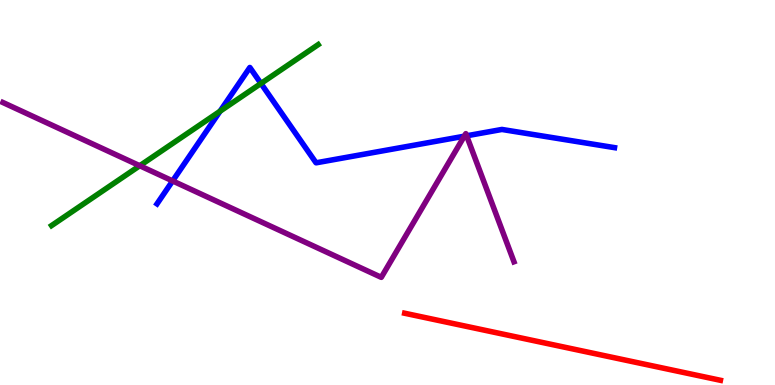[{'lines': ['blue', 'red'], 'intersections': []}, {'lines': ['green', 'red'], 'intersections': []}, {'lines': ['purple', 'red'], 'intersections': []}, {'lines': ['blue', 'green'], 'intersections': [{'x': 2.84, 'y': 7.11}, {'x': 3.37, 'y': 7.83}]}, {'lines': ['blue', 'purple'], 'intersections': [{'x': 2.23, 'y': 5.3}, {'x': 5.99, 'y': 6.46}, {'x': 6.02, 'y': 6.47}]}, {'lines': ['green', 'purple'], 'intersections': [{'x': 1.8, 'y': 5.7}]}]